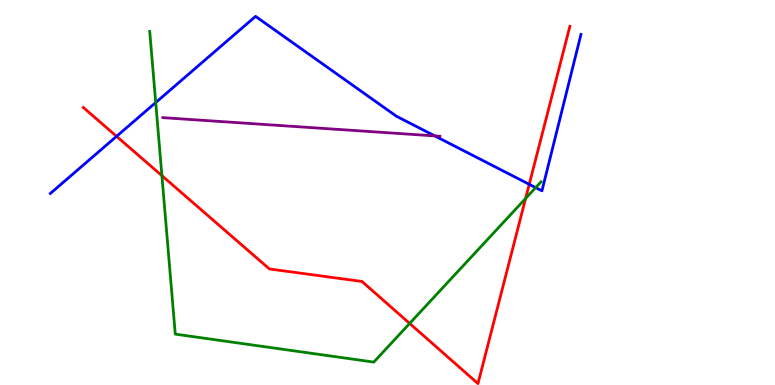[{'lines': ['blue', 'red'], 'intersections': [{'x': 1.5, 'y': 6.46}, {'x': 6.83, 'y': 5.21}]}, {'lines': ['green', 'red'], 'intersections': [{'x': 2.09, 'y': 5.44}, {'x': 5.29, 'y': 1.6}, {'x': 6.78, 'y': 4.85}]}, {'lines': ['purple', 'red'], 'intersections': []}, {'lines': ['blue', 'green'], 'intersections': [{'x': 2.01, 'y': 7.34}, {'x': 6.91, 'y': 5.13}]}, {'lines': ['blue', 'purple'], 'intersections': [{'x': 5.61, 'y': 6.47}]}, {'lines': ['green', 'purple'], 'intersections': []}]